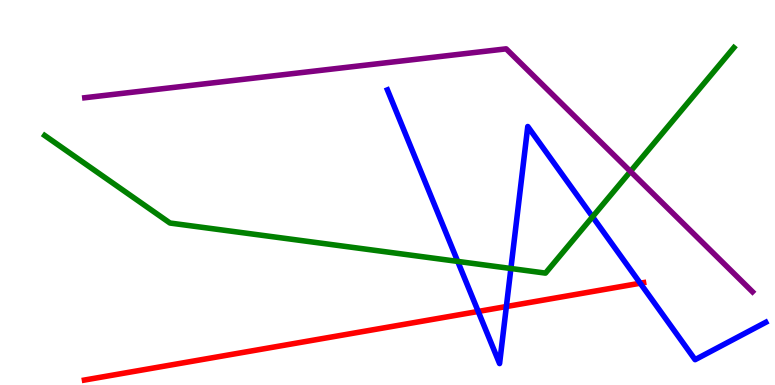[{'lines': ['blue', 'red'], 'intersections': [{'x': 6.17, 'y': 1.91}, {'x': 6.53, 'y': 2.04}, {'x': 8.26, 'y': 2.64}]}, {'lines': ['green', 'red'], 'intersections': []}, {'lines': ['purple', 'red'], 'intersections': []}, {'lines': ['blue', 'green'], 'intersections': [{'x': 5.91, 'y': 3.21}, {'x': 6.59, 'y': 3.03}, {'x': 7.65, 'y': 4.37}]}, {'lines': ['blue', 'purple'], 'intersections': []}, {'lines': ['green', 'purple'], 'intersections': [{'x': 8.13, 'y': 5.55}]}]